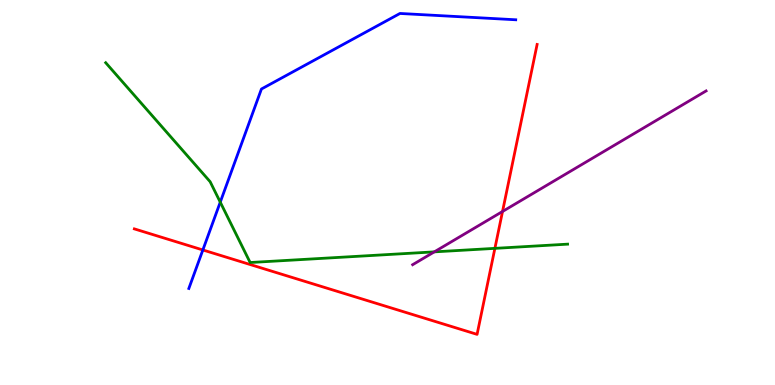[{'lines': ['blue', 'red'], 'intersections': [{'x': 2.62, 'y': 3.51}]}, {'lines': ['green', 'red'], 'intersections': [{'x': 6.39, 'y': 3.55}]}, {'lines': ['purple', 'red'], 'intersections': [{'x': 6.48, 'y': 4.51}]}, {'lines': ['blue', 'green'], 'intersections': [{'x': 2.84, 'y': 4.75}]}, {'lines': ['blue', 'purple'], 'intersections': []}, {'lines': ['green', 'purple'], 'intersections': [{'x': 5.6, 'y': 3.46}]}]